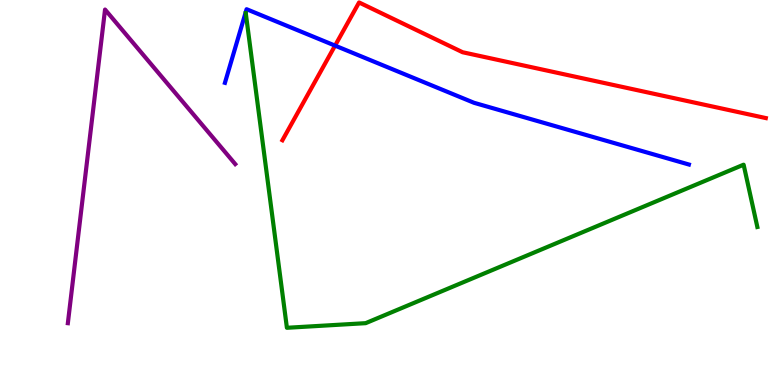[{'lines': ['blue', 'red'], 'intersections': [{'x': 4.32, 'y': 8.82}]}, {'lines': ['green', 'red'], 'intersections': []}, {'lines': ['purple', 'red'], 'intersections': []}, {'lines': ['blue', 'green'], 'intersections': []}, {'lines': ['blue', 'purple'], 'intersections': []}, {'lines': ['green', 'purple'], 'intersections': []}]